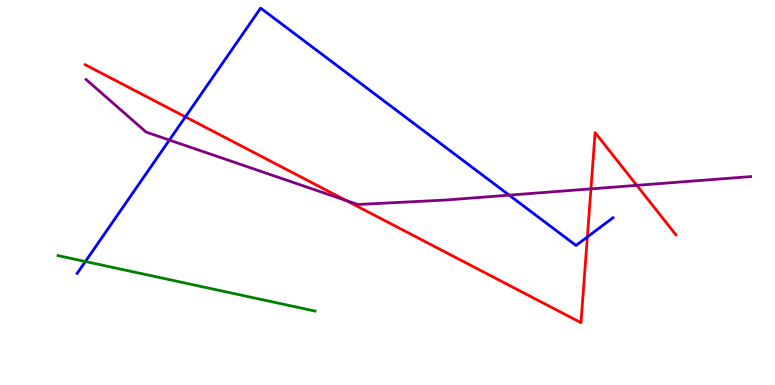[{'lines': ['blue', 'red'], 'intersections': [{'x': 2.39, 'y': 6.96}, {'x': 7.58, 'y': 3.85}]}, {'lines': ['green', 'red'], 'intersections': []}, {'lines': ['purple', 'red'], 'intersections': [{'x': 4.47, 'y': 4.79}, {'x': 7.63, 'y': 5.09}, {'x': 8.22, 'y': 5.19}]}, {'lines': ['blue', 'green'], 'intersections': [{'x': 1.1, 'y': 3.21}]}, {'lines': ['blue', 'purple'], 'intersections': [{'x': 2.19, 'y': 6.36}, {'x': 6.57, 'y': 4.93}]}, {'lines': ['green', 'purple'], 'intersections': []}]